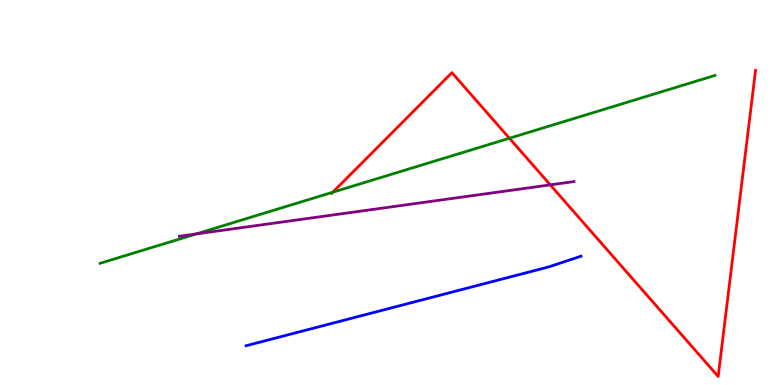[{'lines': ['blue', 'red'], 'intersections': []}, {'lines': ['green', 'red'], 'intersections': [{'x': 4.29, 'y': 5.01}, {'x': 6.57, 'y': 6.41}]}, {'lines': ['purple', 'red'], 'intersections': [{'x': 7.1, 'y': 5.2}]}, {'lines': ['blue', 'green'], 'intersections': []}, {'lines': ['blue', 'purple'], 'intersections': []}, {'lines': ['green', 'purple'], 'intersections': [{'x': 2.53, 'y': 3.92}]}]